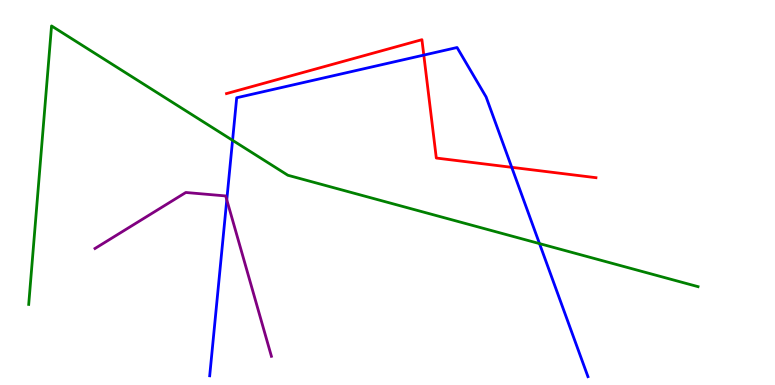[{'lines': ['blue', 'red'], 'intersections': [{'x': 5.47, 'y': 8.57}, {'x': 6.6, 'y': 5.65}]}, {'lines': ['green', 'red'], 'intersections': []}, {'lines': ['purple', 'red'], 'intersections': []}, {'lines': ['blue', 'green'], 'intersections': [{'x': 3.0, 'y': 6.36}, {'x': 6.96, 'y': 3.67}]}, {'lines': ['blue', 'purple'], 'intersections': [{'x': 2.93, 'y': 4.81}]}, {'lines': ['green', 'purple'], 'intersections': []}]